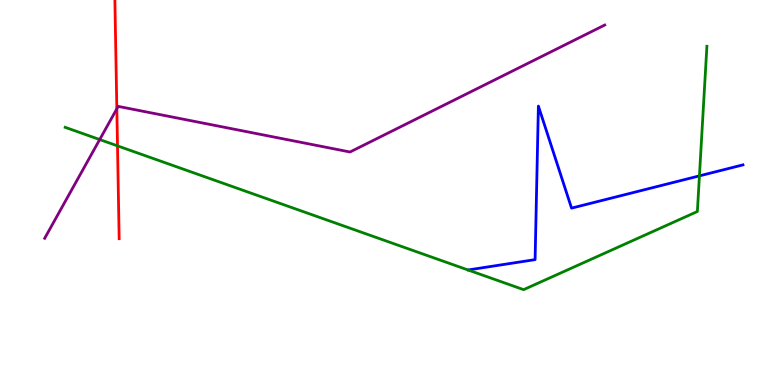[{'lines': ['blue', 'red'], 'intersections': []}, {'lines': ['green', 'red'], 'intersections': [{'x': 1.52, 'y': 6.21}]}, {'lines': ['purple', 'red'], 'intersections': [{'x': 1.51, 'y': 7.17}]}, {'lines': ['blue', 'green'], 'intersections': [{'x': 9.02, 'y': 5.43}]}, {'lines': ['blue', 'purple'], 'intersections': []}, {'lines': ['green', 'purple'], 'intersections': [{'x': 1.29, 'y': 6.38}]}]